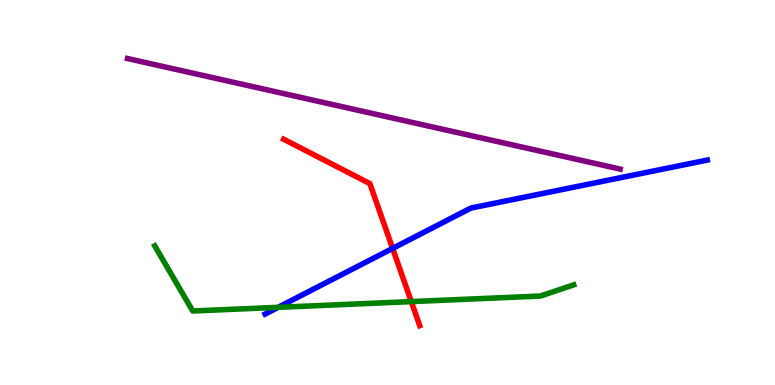[{'lines': ['blue', 'red'], 'intersections': [{'x': 5.07, 'y': 3.55}]}, {'lines': ['green', 'red'], 'intersections': [{'x': 5.31, 'y': 2.17}]}, {'lines': ['purple', 'red'], 'intersections': []}, {'lines': ['blue', 'green'], 'intersections': [{'x': 3.59, 'y': 2.02}]}, {'lines': ['blue', 'purple'], 'intersections': []}, {'lines': ['green', 'purple'], 'intersections': []}]